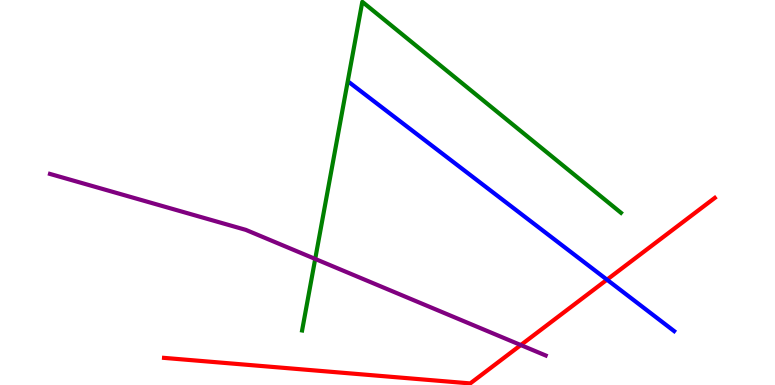[{'lines': ['blue', 'red'], 'intersections': [{'x': 7.83, 'y': 2.74}]}, {'lines': ['green', 'red'], 'intersections': []}, {'lines': ['purple', 'red'], 'intersections': [{'x': 6.72, 'y': 1.04}]}, {'lines': ['blue', 'green'], 'intersections': []}, {'lines': ['blue', 'purple'], 'intersections': []}, {'lines': ['green', 'purple'], 'intersections': [{'x': 4.07, 'y': 3.27}]}]